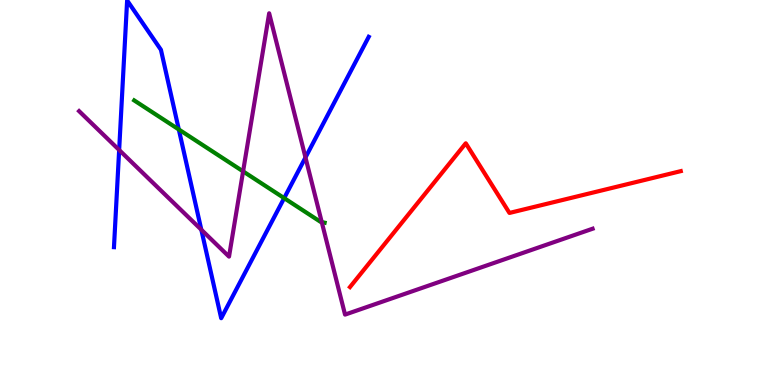[{'lines': ['blue', 'red'], 'intersections': []}, {'lines': ['green', 'red'], 'intersections': []}, {'lines': ['purple', 'red'], 'intersections': []}, {'lines': ['blue', 'green'], 'intersections': [{'x': 2.31, 'y': 6.64}, {'x': 3.67, 'y': 4.85}]}, {'lines': ['blue', 'purple'], 'intersections': [{'x': 1.54, 'y': 6.1}, {'x': 2.6, 'y': 4.03}, {'x': 3.94, 'y': 5.91}]}, {'lines': ['green', 'purple'], 'intersections': [{'x': 3.14, 'y': 5.55}, {'x': 4.15, 'y': 4.23}]}]